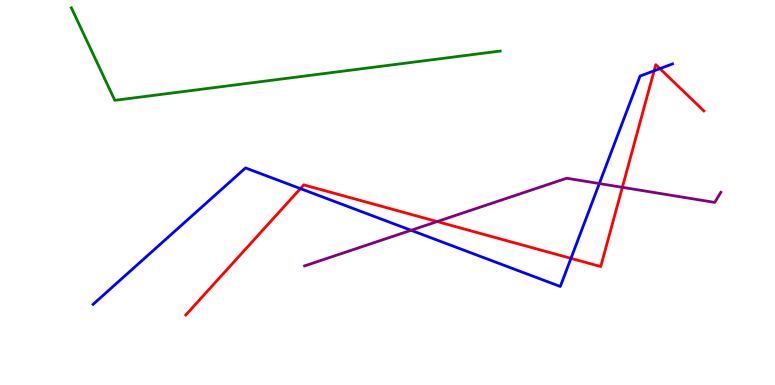[{'lines': ['blue', 'red'], 'intersections': [{'x': 3.88, 'y': 5.1}, {'x': 7.37, 'y': 3.29}, {'x': 8.44, 'y': 8.16}, {'x': 8.52, 'y': 8.22}]}, {'lines': ['green', 'red'], 'intersections': []}, {'lines': ['purple', 'red'], 'intersections': [{'x': 5.64, 'y': 4.25}, {'x': 8.03, 'y': 5.13}]}, {'lines': ['blue', 'green'], 'intersections': []}, {'lines': ['blue', 'purple'], 'intersections': [{'x': 5.3, 'y': 4.02}, {'x': 7.73, 'y': 5.23}]}, {'lines': ['green', 'purple'], 'intersections': []}]